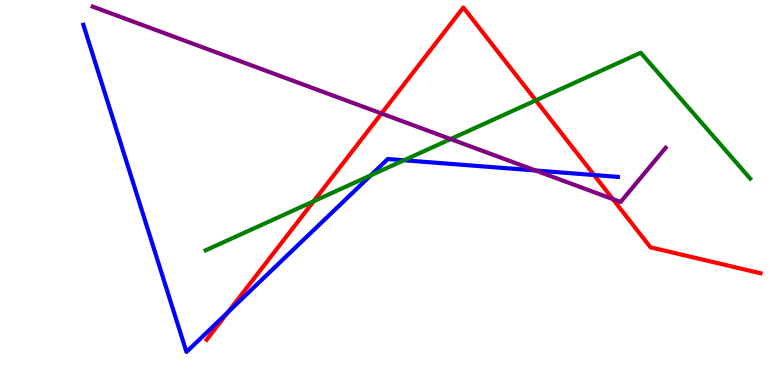[{'lines': ['blue', 'red'], 'intersections': [{'x': 2.94, 'y': 1.89}, {'x': 7.67, 'y': 5.45}]}, {'lines': ['green', 'red'], 'intersections': [{'x': 4.05, 'y': 4.77}, {'x': 6.91, 'y': 7.39}]}, {'lines': ['purple', 'red'], 'intersections': [{'x': 4.92, 'y': 7.05}, {'x': 7.91, 'y': 4.83}]}, {'lines': ['blue', 'green'], 'intersections': [{'x': 4.79, 'y': 5.45}, {'x': 5.21, 'y': 5.84}]}, {'lines': ['blue', 'purple'], 'intersections': [{'x': 6.91, 'y': 5.57}]}, {'lines': ['green', 'purple'], 'intersections': [{'x': 5.81, 'y': 6.39}]}]